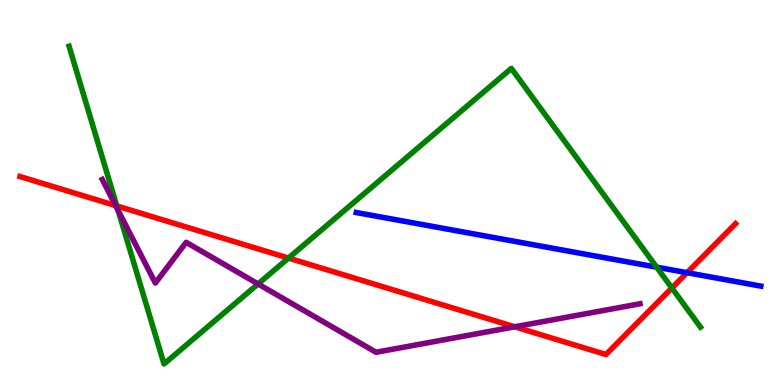[{'lines': ['blue', 'red'], 'intersections': [{'x': 8.86, 'y': 2.92}]}, {'lines': ['green', 'red'], 'intersections': [{'x': 1.51, 'y': 4.65}, {'x': 3.72, 'y': 3.3}, {'x': 8.67, 'y': 2.52}]}, {'lines': ['purple', 'red'], 'intersections': [{'x': 1.49, 'y': 4.66}, {'x': 6.64, 'y': 1.51}]}, {'lines': ['blue', 'green'], 'intersections': [{'x': 8.47, 'y': 3.06}]}, {'lines': ['blue', 'purple'], 'intersections': []}, {'lines': ['green', 'purple'], 'intersections': [{'x': 1.53, 'y': 4.53}, {'x': 3.33, 'y': 2.62}]}]